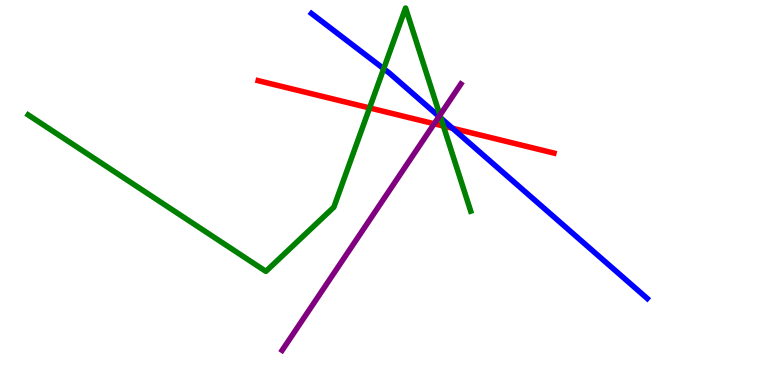[{'lines': ['blue', 'red'], 'intersections': [{'x': 5.84, 'y': 6.67}]}, {'lines': ['green', 'red'], 'intersections': [{'x': 4.77, 'y': 7.2}, {'x': 5.72, 'y': 6.73}]}, {'lines': ['purple', 'red'], 'intersections': [{'x': 5.6, 'y': 6.79}]}, {'lines': ['blue', 'green'], 'intersections': [{'x': 4.95, 'y': 8.21}, {'x': 5.69, 'y': 6.93}]}, {'lines': ['blue', 'purple'], 'intersections': [{'x': 5.67, 'y': 6.97}]}, {'lines': ['green', 'purple'], 'intersections': [{'x': 5.68, 'y': 7.01}]}]